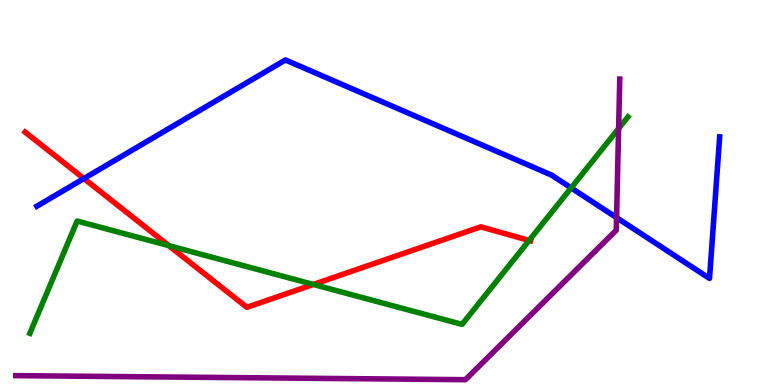[{'lines': ['blue', 'red'], 'intersections': [{'x': 1.08, 'y': 5.36}]}, {'lines': ['green', 'red'], 'intersections': [{'x': 2.18, 'y': 3.62}, {'x': 4.04, 'y': 2.61}, {'x': 6.83, 'y': 3.76}]}, {'lines': ['purple', 'red'], 'intersections': []}, {'lines': ['blue', 'green'], 'intersections': [{'x': 7.37, 'y': 5.12}]}, {'lines': ['blue', 'purple'], 'intersections': [{'x': 7.96, 'y': 4.35}]}, {'lines': ['green', 'purple'], 'intersections': [{'x': 7.98, 'y': 6.66}]}]